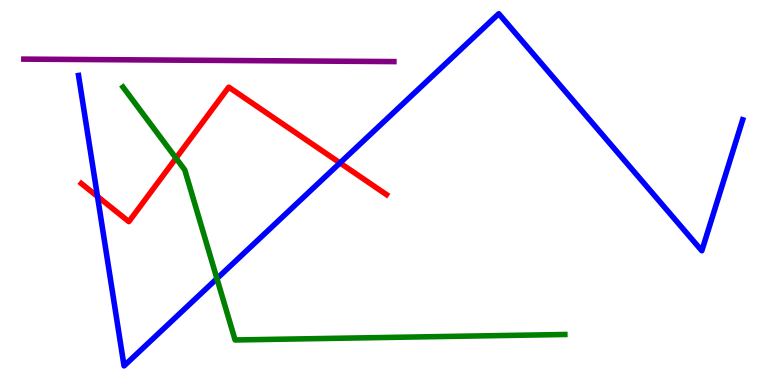[{'lines': ['blue', 'red'], 'intersections': [{'x': 1.26, 'y': 4.9}, {'x': 4.39, 'y': 5.77}]}, {'lines': ['green', 'red'], 'intersections': [{'x': 2.27, 'y': 5.89}]}, {'lines': ['purple', 'red'], 'intersections': []}, {'lines': ['blue', 'green'], 'intersections': [{'x': 2.8, 'y': 2.76}]}, {'lines': ['blue', 'purple'], 'intersections': []}, {'lines': ['green', 'purple'], 'intersections': []}]